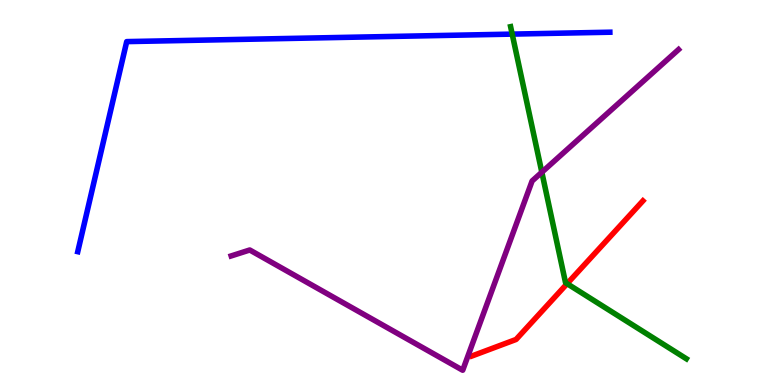[{'lines': ['blue', 'red'], 'intersections': []}, {'lines': ['green', 'red'], 'intersections': [{'x': 7.32, 'y': 2.63}]}, {'lines': ['purple', 'red'], 'intersections': []}, {'lines': ['blue', 'green'], 'intersections': [{'x': 6.61, 'y': 9.11}]}, {'lines': ['blue', 'purple'], 'intersections': []}, {'lines': ['green', 'purple'], 'intersections': [{'x': 6.99, 'y': 5.53}]}]